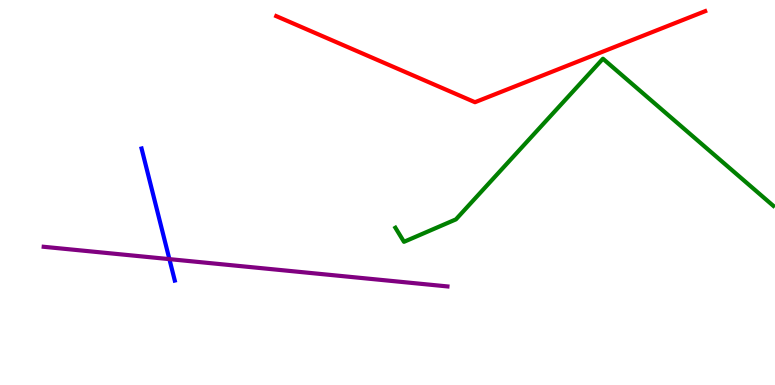[{'lines': ['blue', 'red'], 'intersections': []}, {'lines': ['green', 'red'], 'intersections': []}, {'lines': ['purple', 'red'], 'intersections': []}, {'lines': ['blue', 'green'], 'intersections': []}, {'lines': ['blue', 'purple'], 'intersections': [{'x': 2.19, 'y': 3.27}]}, {'lines': ['green', 'purple'], 'intersections': []}]